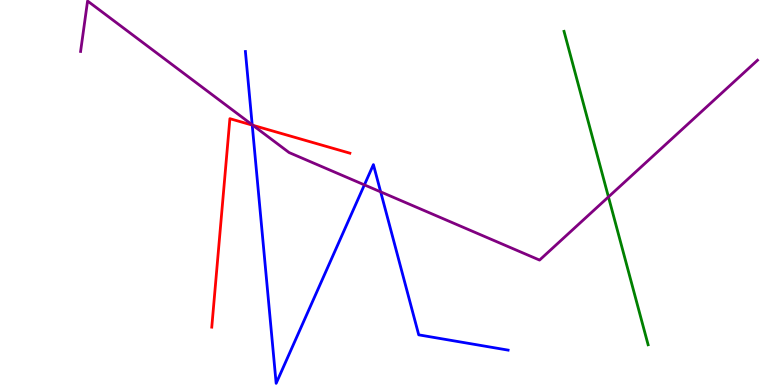[{'lines': ['blue', 'red'], 'intersections': [{'x': 3.25, 'y': 6.75}]}, {'lines': ['green', 'red'], 'intersections': []}, {'lines': ['purple', 'red'], 'intersections': [{'x': 3.26, 'y': 6.75}]}, {'lines': ['blue', 'green'], 'intersections': []}, {'lines': ['blue', 'purple'], 'intersections': [{'x': 3.25, 'y': 6.76}, {'x': 4.7, 'y': 5.2}, {'x': 4.91, 'y': 5.02}]}, {'lines': ['green', 'purple'], 'intersections': [{'x': 7.85, 'y': 4.89}]}]